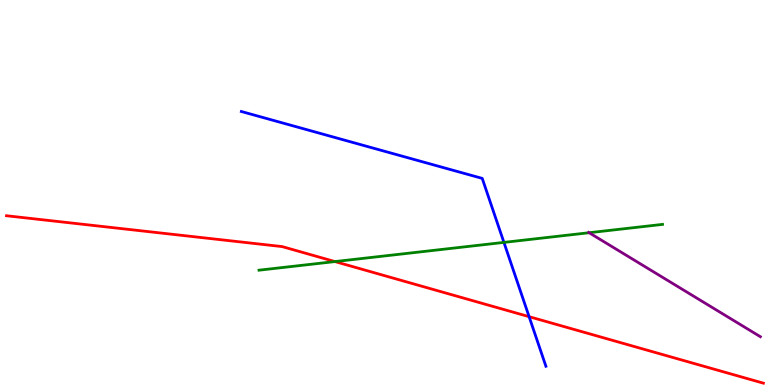[{'lines': ['blue', 'red'], 'intersections': [{'x': 6.83, 'y': 1.77}]}, {'lines': ['green', 'red'], 'intersections': [{'x': 4.32, 'y': 3.21}]}, {'lines': ['purple', 'red'], 'intersections': []}, {'lines': ['blue', 'green'], 'intersections': [{'x': 6.5, 'y': 3.7}]}, {'lines': ['blue', 'purple'], 'intersections': []}, {'lines': ['green', 'purple'], 'intersections': [{'x': 7.6, 'y': 3.96}]}]